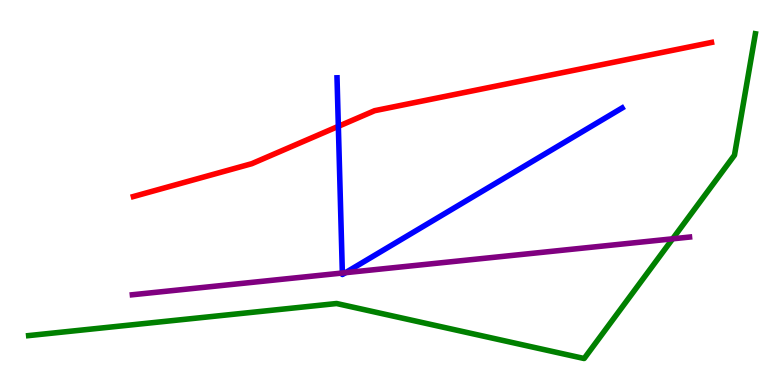[{'lines': ['blue', 'red'], 'intersections': [{'x': 4.37, 'y': 6.72}]}, {'lines': ['green', 'red'], 'intersections': []}, {'lines': ['purple', 'red'], 'intersections': []}, {'lines': ['blue', 'green'], 'intersections': []}, {'lines': ['blue', 'purple'], 'intersections': [{'x': 4.42, 'y': 2.91}, {'x': 4.46, 'y': 2.92}]}, {'lines': ['green', 'purple'], 'intersections': [{'x': 8.68, 'y': 3.8}]}]